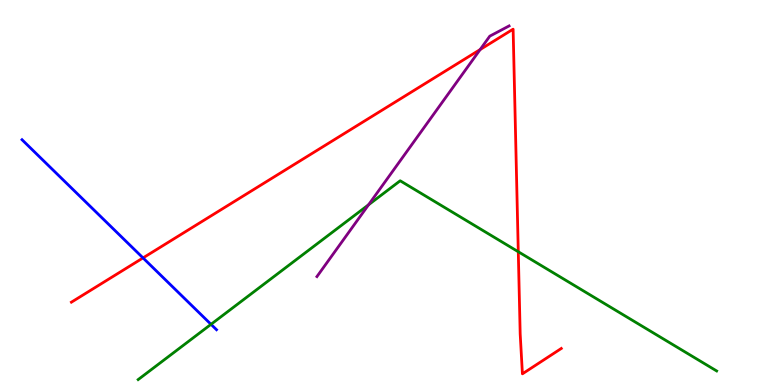[{'lines': ['blue', 'red'], 'intersections': [{'x': 1.85, 'y': 3.3}]}, {'lines': ['green', 'red'], 'intersections': [{'x': 6.69, 'y': 3.46}]}, {'lines': ['purple', 'red'], 'intersections': [{'x': 6.2, 'y': 8.71}]}, {'lines': ['blue', 'green'], 'intersections': [{'x': 2.72, 'y': 1.58}]}, {'lines': ['blue', 'purple'], 'intersections': []}, {'lines': ['green', 'purple'], 'intersections': [{'x': 4.76, 'y': 4.68}]}]